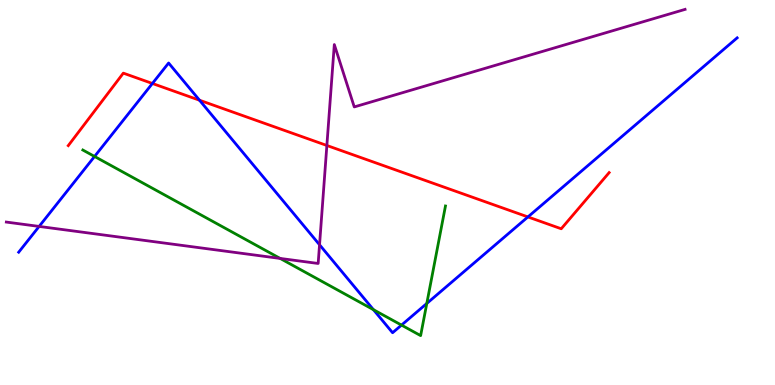[{'lines': ['blue', 'red'], 'intersections': [{'x': 1.97, 'y': 7.83}, {'x': 2.57, 'y': 7.4}, {'x': 6.81, 'y': 4.37}]}, {'lines': ['green', 'red'], 'intersections': []}, {'lines': ['purple', 'red'], 'intersections': [{'x': 4.22, 'y': 6.22}]}, {'lines': ['blue', 'green'], 'intersections': [{'x': 1.22, 'y': 5.94}, {'x': 4.82, 'y': 1.96}, {'x': 5.18, 'y': 1.56}, {'x': 5.51, 'y': 2.12}]}, {'lines': ['blue', 'purple'], 'intersections': [{'x': 0.505, 'y': 4.12}, {'x': 4.12, 'y': 3.64}]}, {'lines': ['green', 'purple'], 'intersections': [{'x': 3.61, 'y': 3.29}]}]